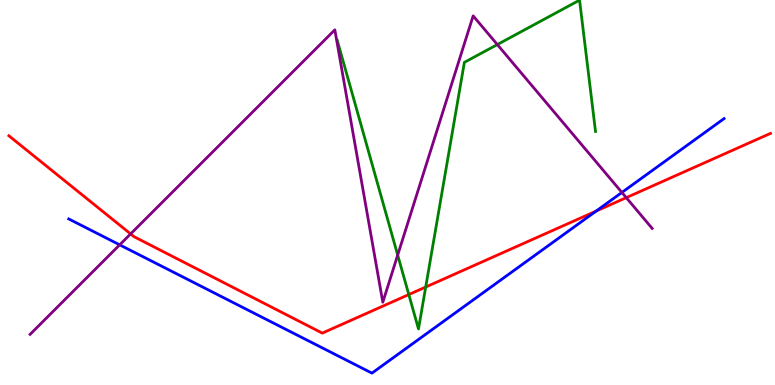[{'lines': ['blue', 'red'], 'intersections': [{'x': 7.69, 'y': 4.52}]}, {'lines': ['green', 'red'], 'intersections': [{'x': 5.27, 'y': 2.35}, {'x': 5.49, 'y': 2.54}]}, {'lines': ['purple', 'red'], 'intersections': [{'x': 1.69, 'y': 3.92}, {'x': 8.08, 'y': 4.87}]}, {'lines': ['blue', 'green'], 'intersections': []}, {'lines': ['blue', 'purple'], 'intersections': [{'x': 1.54, 'y': 3.64}, {'x': 8.02, 'y': 5.0}]}, {'lines': ['green', 'purple'], 'intersections': [{'x': 5.13, 'y': 3.37}, {'x': 6.42, 'y': 8.84}]}]